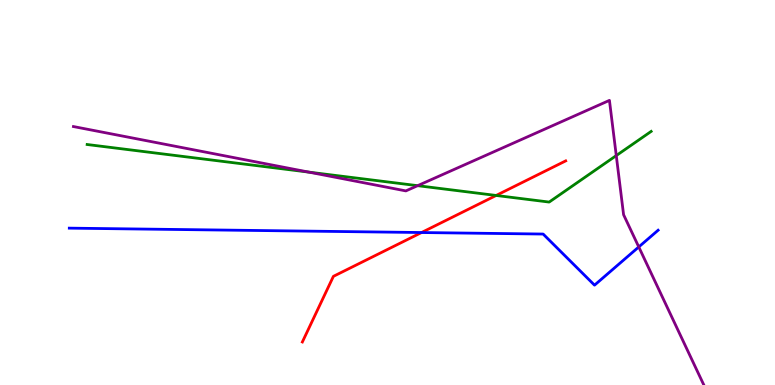[{'lines': ['blue', 'red'], 'intersections': [{'x': 5.44, 'y': 3.96}]}, {'lines': ['green', 'red'], 'intersections': [{'x': 6.4, 'y': 4.92}]}, {'lines': ['purple', 'red'], 'intersections': []}, {'lines': ['blue', 'green'], 'intersections': []}, {'lines': ['blue', 'purple'], 'intersections': [{'x': 8.24, 'y': 3.59}]}, {'lines': ['green', 'purple'], 'intersections': [{'x': 3.99, 'y': 5.53}, {'x': 5.39, 'y': 5.18}, {'x': 7.95, 'y': 5.96}]}]